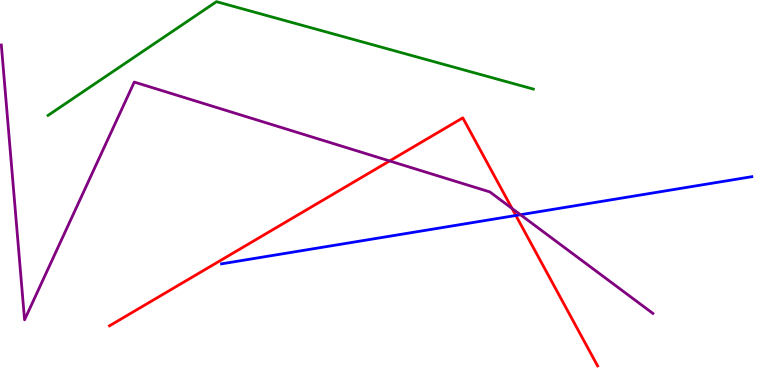[{'lines': ['blue', 'red'], 'intersections': [{'x': 6.66, 'y': 4.4}]}, {'lines': ['green', 'red'], 'intersections': []}, {'lines': ['purple', 'red'], 'intersections': [{'x': 5.03, 'y': 5.82}, {'x': 6.61, 'y': 4.59}]}, {'lines': ['blue', 'green'], 'intersections': []}, {'lines': ['blue', 'purple'], 'intersections': [{'x': 6.72, 'y': 4.42}]}, {'lines': ['green', 'purple'], 'intersections': []}]